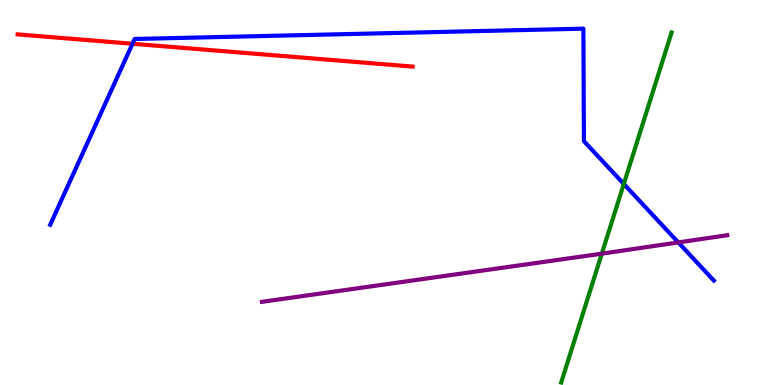[{'lines': ['blue', 'red'], 'intersections': [{'x': 1.71, 'y': 8.86}]}, {'lines': ['green', 'red'], 'intersections': []}, {'lines': ['purple', 'red'], 'intersections': []}, {'lines': ['blue', 'green'], 'intersections': [{'x': 8.05, 'y': 5.22}]}, {'lines': ['blue', 'purple'], 'intersections': [{'x': 8.75, 'y': 3.7}]}, {'lines': ['green', 'purple'], 'intersections': [{'x': 7.77, 'y': 3.41}]}]